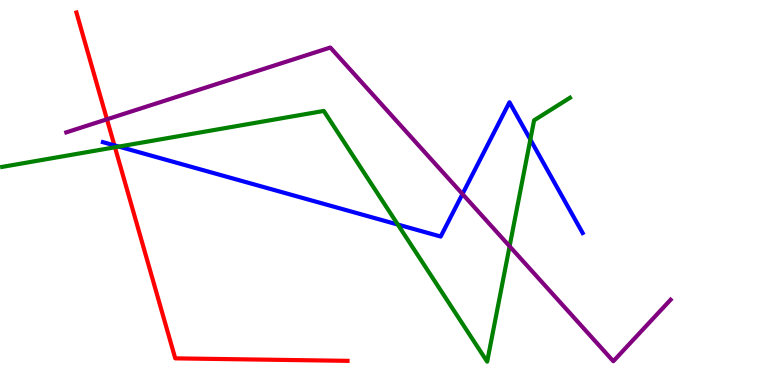[{'lines': ['blue', 'red'], 'intersections': [{'x': 1.48, 'y': 6.22}]}, {'lines': ['green', 'red'], 'intersections': [{'x': 1.48, 'y': 6.17}]}, {'lines': ['purple', 'red'], 'intersections': [{'x': 1.38, 'y': 6.9}]}, {'lines': ['blue', 'green'], 'intersections': [{'x': 1.53, 'y': 6.19}, {'x': 5.13, 'y': 4.17}, {'x': 6.84, 'y': 6.37}]}, {'lines': ['blue', 'purple'], 'intersections': [{'x': 5.97, 'y': 4.96}]}, {'lines': ['green', 'purple'], 'intersections': [{'x': 6.58, 'y': 3.6}]}]